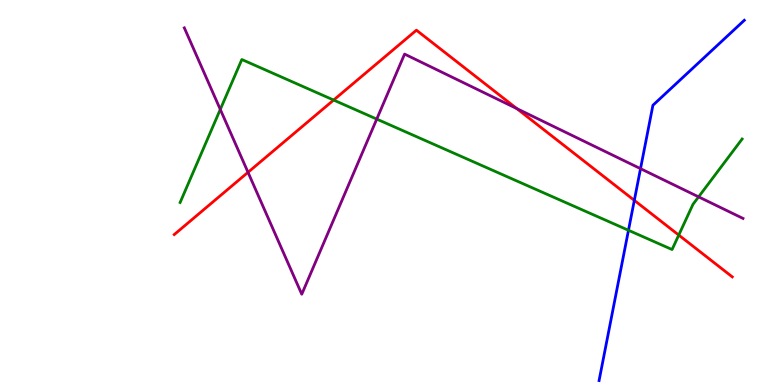[{'lines': ['blue', 'red'], 'intersections': [{'x': 8.18, 'y': 4.8}]}, {'lines': ['green', 'red'], 'intersections': [{'x': 4.3, 'y': 7.4}, {'x': 8.76, 'y': 3.89}]}, {'lines': ['purple', 'red'], 'intersections': [{'x': 3.2, 'y': 5.52}, {'x': 6.67, 'y': 7.18}]}, {'lines': ['blue', 'green'], 'intersections': [{'x': 8.11, 'y': 4.02}]}, {'lines': ['blue', 'purple'], 'intersections': [{'x': 8.26, 'y': 5.62}]}, {'lines': ['green', 'purple'], 'intersections': [{'x': 2.84, 'y': 7.16}, {'x': 4.86, 'y': 6.91}, {'x': 9.01, 'y': 4.89}]}]